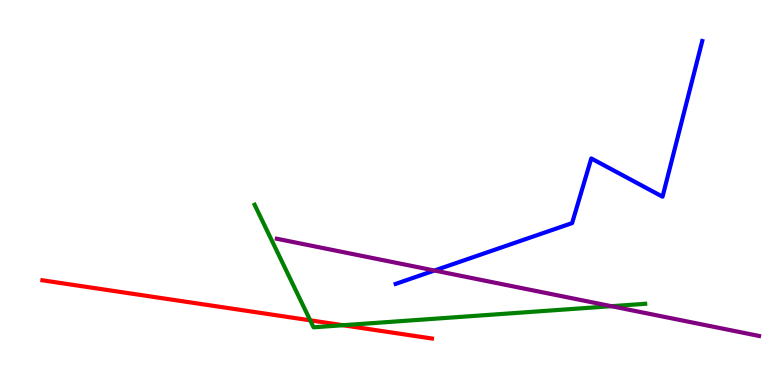[{'lines': ['blue', 'red'], 'intersections': []}, {'lines': ['green', 'red'], 'intersections': [{'x': 4.0, 'y': 1.68}, {'x': 4.43, 'y': 1.55}]}, {'lines': ['purple', 'red'], 'intersections': []}, {'lines': ['blue', 'green'], 'intersections': []}, {'lines': ['blue', 'purple'], 'intersections': [{'x': 5.61, 'y': 2.97}]}, {'lines': ['green', 'purple'], 'intersections': [{'x': 7.89, 'y': 2.05}]}]